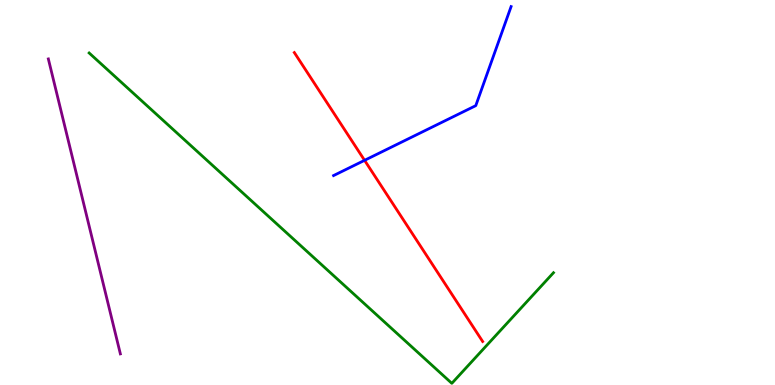[{'lines': ['blue', 'red'], 'intersections': [{'x': 4.7, 'y': 5.84}]}, {'lines': ['green', 'red'], 'intersections': []}, {'lines': ['purple', 'red'], 'intersections': []}, {'lines': ['blue', 'green'], 'intersections': []}, {'lines': ['blue', 'purple'], 'intersections': []}, {'lines': ['green', 'purple'], 'intersections': []}]